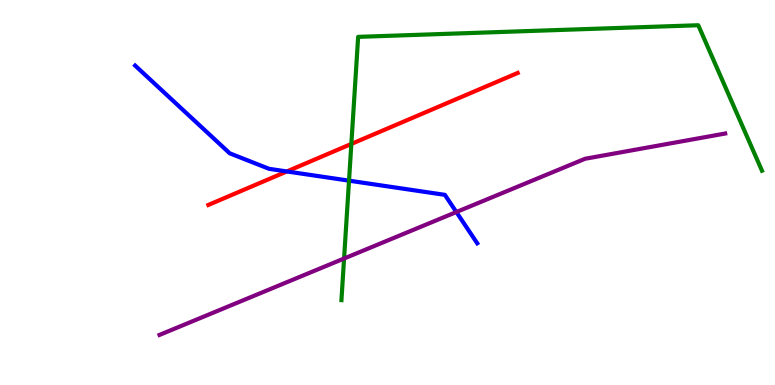[{'lines': ['blue', 'red'], 'intersections': [{'x': 3.7, 'y': 5.55}]}, {'lines': ['green', 'red'], 'intersections': [{'x': 4.53, 'y': 6.26}]}, {'lines': ['purple', 'red'], 'intersections': []}, {'lines': ['blue', 'green'], 'intersections': [{'x': 4.5, 'y': 5.31}]}, {'lines': ['blue', 'purple'], 'intersections': [{'x': 5.89, 'y': 4.49}]}, {'lines': ['green', 'purple'], 'intersections': [{'x': 4.44, 'y': 3.29}]}]